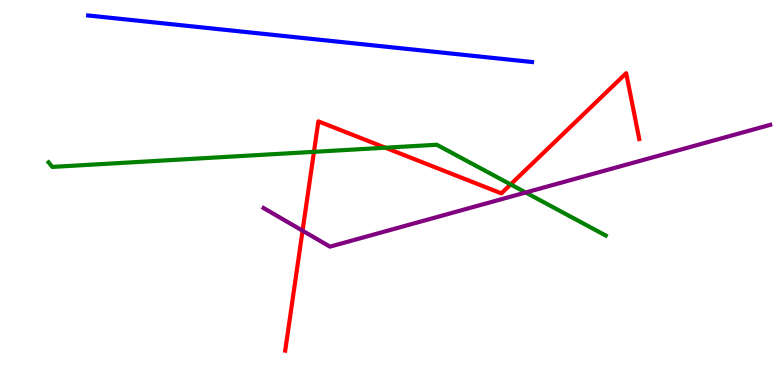[{'lines': ['blue', 'red'], 'intersections': []}, {'lines': ['green', 'red'], 'intersections': [{'x': 4.05, 'y': 6.06}, {'x': 4.97, 'y': 6.16}, {'x': 6.59, 'y': 5.21}]}, {'lines': ['purple', 'red'], 'intersections': [{'x': 3.9, 'y': 4.01}]}, {'lines': ['blue', 'green'], 'intersections': []}, {'lines': ['blue', 'purple'], 'intersections': []}, {'lines': ['green', 'purple'], 'intersections': [{'x': 6.78, 'y': 5.0}]}]